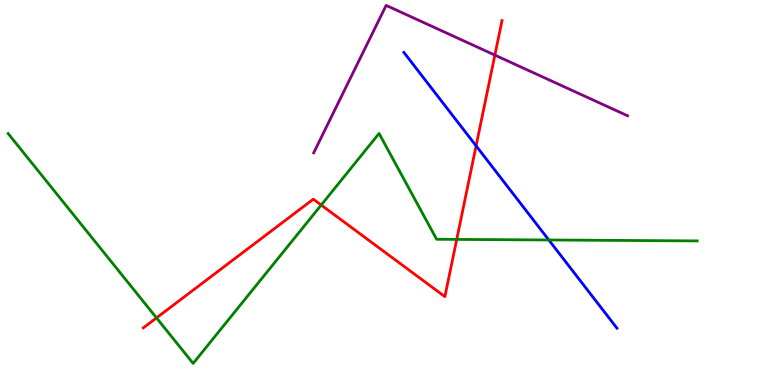[{'lines': ['blue', 'red'], 'intersections': [{'x': 6.14, 'y': 6.21}]}, {'lines': ['green', 'red'], 'intersections': [{'x': 2.02, 'y': 1.74}, {'x': 4.14, 'y': 4.67}, {'x': 5.89, 'y': 3.78}]}, {'lines': ['purple', 'red'], 'intersections': [{'x': 6.39, 'y': 8.57}]}, {'lines': ['blue', 'green'], 'intersections': [{'x': 7.08, 'y': 3.77}]}, {'lines': ['blue', 'purple'], 'intersections': []}, {'lines': ['green', 'purple'], 'intersections': []}]